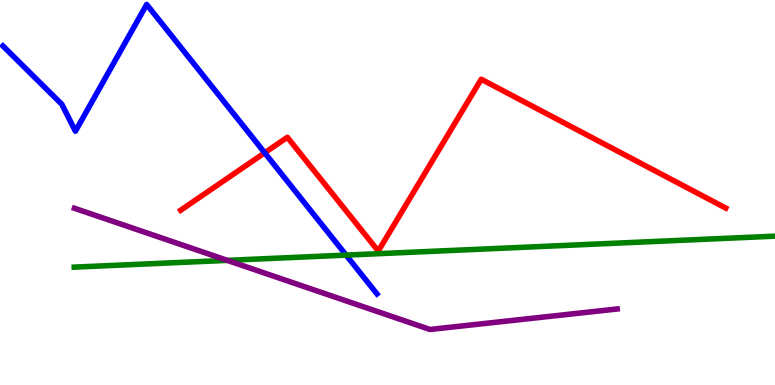[{'lines': ['blue', 'red'], 'intersections': [{'x': 3.42, 'y': 6.03}]}, {'lines': ['green', 'red'], 'intersections': []}, {'lines': ['purple', 'red'], 'intersections': []}, {'lines': ['blue', 'green'], 'intersections': [{'x': 4.47, 'y': 3.37}]}, {'lines': ['blue', 'purple'], 'intersections': []}, {'lines': ['green', 'purple'], 'intersections': [{'x': 2.93, 'y': 3.24}]}]